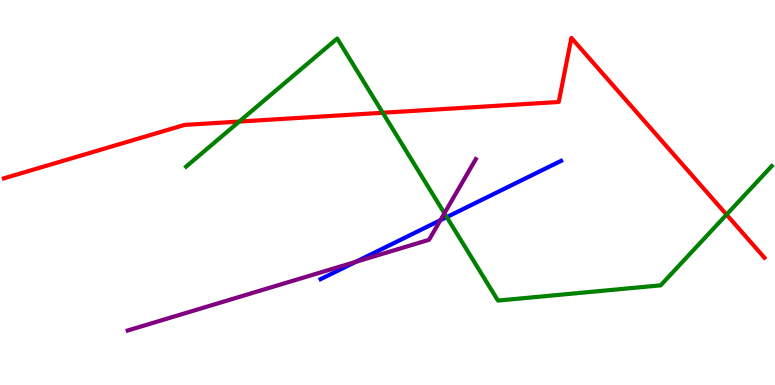[{'lines': ['blue', 'red'], 'intersections': []}, {'lines': ['green', 'red'], 'intersections': [{'x': 3.09, 'y': 6.84}, {'x': 4.94, 'y': 7.07}, {'x': 9.37, 'y': 4.43}]}, {'lines': ['purple', 'red'], 'intersections': []}, {'lines': ['blue', 'green'], 'intersections': [{'x': 5.76, 'y': 4.36}]}, {'lines': ['blue', 'purple'], 'intersections': [{'x': 4.59, 'y': 3.2}, {'x': 5.68, 'y': 4.28}]}, {'lines': ['green', 'purple'], 'intersections': [{'x': 5.73, 'y': 4.46}]}]